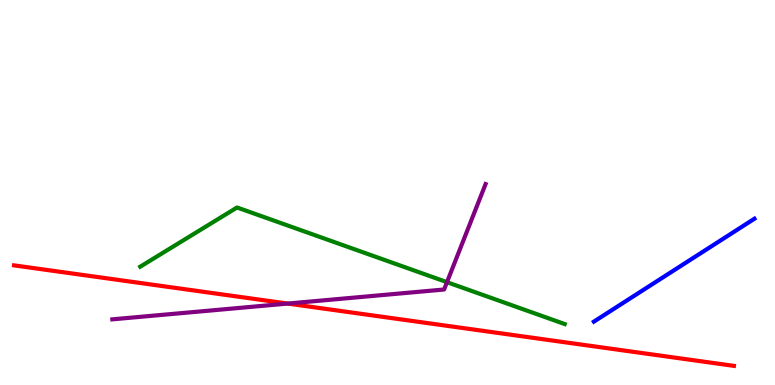[{'lines': ['blue', 'red'], 'intersections': []}, {'lines': ['green', 'red'], 'intersections': []}, {'lines': ['purple', 'red'], 'intersections': [{'x': 3.71, 'y': 2.12}]}, {'lines': ['blue', 'green'], 'intersections': []}, {'lines': ['blue', 'purple'], 'intersections': []}, {'lines': ['green', 'purple'], 'intersections': [{'x': 5.77, 'y': 2.67}]}]